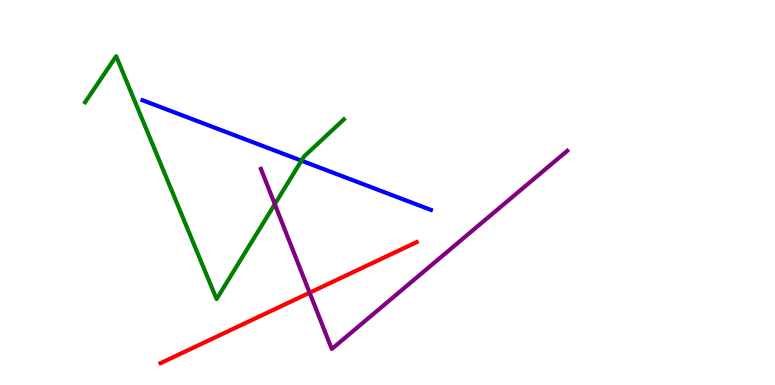[{'lines': ['blue', 'red'], 'intersections': []}, {'lines': ['green', 'red'], 'intersections': []}, {'lines': ['purple', 'red'], 'intersections': [{'x': 4.0, 'y': 2.4}]}, {'lines': ['blue', 'green'], 'intersections': [{'x': 3.89, 'y': 5.83}]}, {'lines': ['blue', 'purple'], 'intersections': []}, {'lines': ['green', 'purple'], 'intersections': [{'x': 3.55, 'y': 4.7}]}]